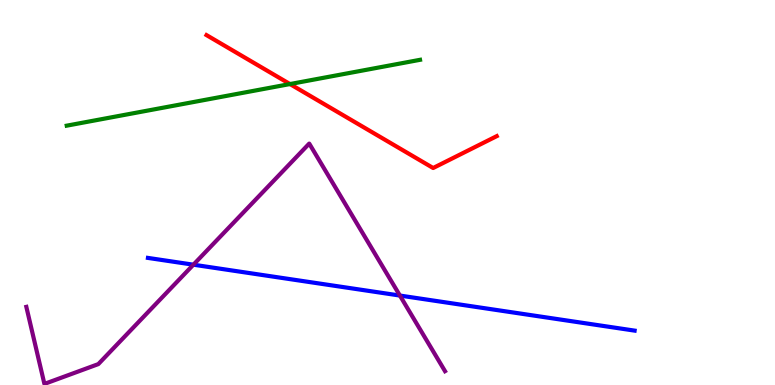[{'lines': ['blue', 'red'], 'intersections': []}, {'lines': ['green', 'red'], 'intersections': [{'x': 3.74, 'y': 7.82}]}, {'lines': ['purple', 'red'], 'intersections': []}, {'lines': ['blue', 'green'], 'intersections': []}, {'lines': ['blue', 'purple'], 'intersections': [{'x': 2.5, 'y': 3.12}, {'x': 5.16, 'y': 2.32}]}, {'lines': ['green', 'purple'], 'intersections': []}]